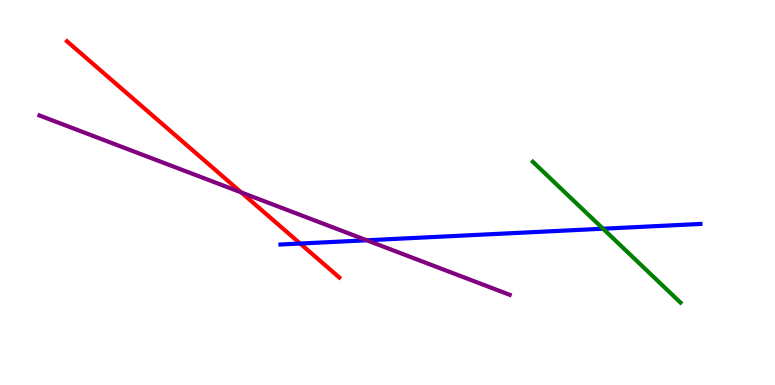[{'lines': ['blue', 'red'], 'intersections': [{'x': 3.87, 'y': 3.67}]}, {'lines': ['green', 'red'], 'intersections': []}, {'lines': ['purple', 'red'], 'intersections': [{'x': 3.11, 'y': 5.0}]}, {'lines': ['blue', 'green'], 'intersections': [{'x': 7.78, 'y': 4.06}]}, {'lines': ['blue', 'purple'], 'intersections': [{'x': 4.73, 'y': 3.76}]}, {'lines': ['green', 'purple'], 'intersections': []}]